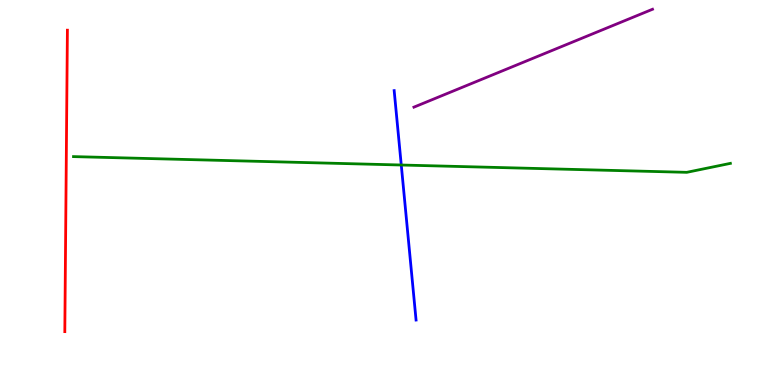[{'lines': ['blue', 'red'], 'intersections': []}, {'lines': ['green', 'red'], 'intersections': []}, {'lines': ['purple', 'red'], 'intersections': []}, {'lines': ['blue', 'green'], 'intersections': [{'x': 5.18, 'y': 5.71}]}, {'lines': ['blue', 'purple'], 'intersections': []}, {'lines': ['green', 'purple'], 'intersections': []}]